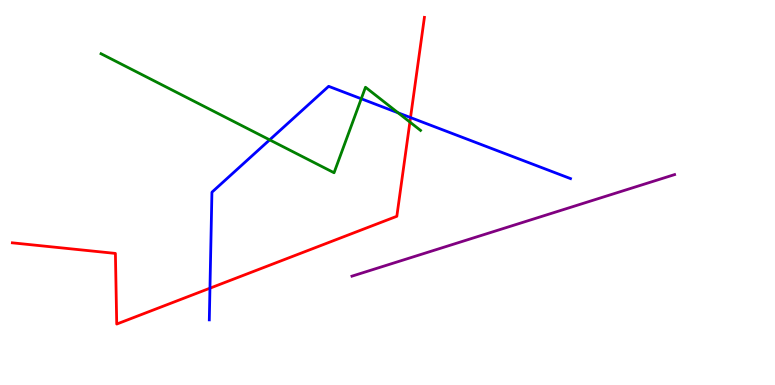[{'lines': ['blue', 'red'], 'intersections': [{'x': 2.71, 'y': 2.51}, {'x': 5.3, 'y': 6.95}]}, {'lines': ['green', 'red'], 'intersections': [{'x': 5.29, 'y': 6.83}]}, {'lines': ['purple', 'red'], 'intersections': []}, {'lines': ['blue', 'green'], 'intersections': [{'x': 3.48, 'y': 6.37}, {'x': 4.66, 'y': 7.43}, {'x': 5.14, 'y': 7.07}]}, {'lines': ['blue', 'purple'], 'intersections': []}, {'lines': ['green', 'purple'], 'intersections': []}]